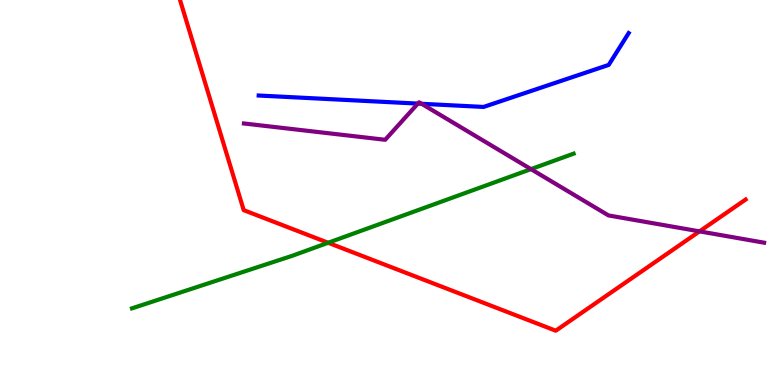[{'lines': ['blue', 'red'], 'intersections': []}, {'lines': ['green', 'red'], 'intersections': [{'x': 4.23, 'y': 3.69}]}, {'lines': ['purple', 'red'], 'intersections': [{'x': 9.03, 'y': 3.99}]}, {'lines': ['blue', 'green'], 'intersections': []}, {'lines': ['blue', 'purple'], 'intersections': [{'x': 5.39, 'y': 7.31}, {'x': 5.44, 'y': 7.3}]}, {'lines': ['green', 'purple'], 'intersections': [{'x': 6.85, 'y': 5.61}]}]